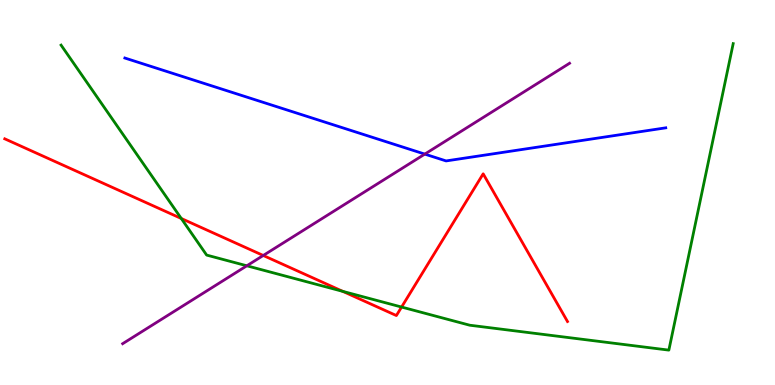[{'lines': ['blue', 'red'], 'intersections': []}, {'lines': ['green', 'red'], 'intersections': [{'x': 2.34, 'y': 4.33}, {'x': 4.42, 'y': 2.43}, {'x': 5.18, 'y': 2.02}]}, {'lines': ['purple', 'red'], 'intersections': [{'x': 3.4, 'y': 3.36}]}, {'lines': ['blue', 'green'], 'intersections': []}, {'lines': ['blue', 'purple'], 'intersections': [{'x': 5.48, 'y': 6.0}]}, {'lines': ['green', 'purple'], 'intersections': [{'x': 3.18, 'y': 3.1}]}]